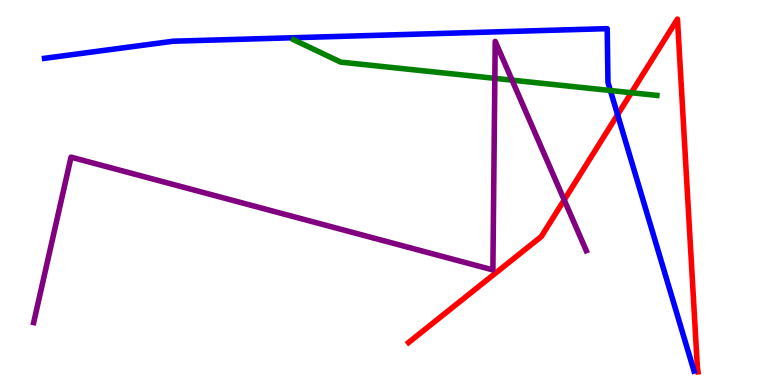[{'lines': ['blue', 'red'], 'intersections': [{'x': 7.97, 'y': 7.02}]}, {'lines': ['green', 'red'], 'intersections': [{'x': 8.15, 'y': 7.59}]}, {'lines': ['purple', 'red'], 'intersections': [{'x': 7.28, 'y': 4.81}]}, {'lines': ['blue', 'green'], 'intersections': [{'x': 7.88, 'y': 7.65}]}, {'lines': ['blue', 'purple'], 'intersections': []}, {'lines': ['green', 'purple'], 'intersections': [{'x': 6.38, 'y': 7.97}, {'x': 6.61, 'y': 7.92}]}]